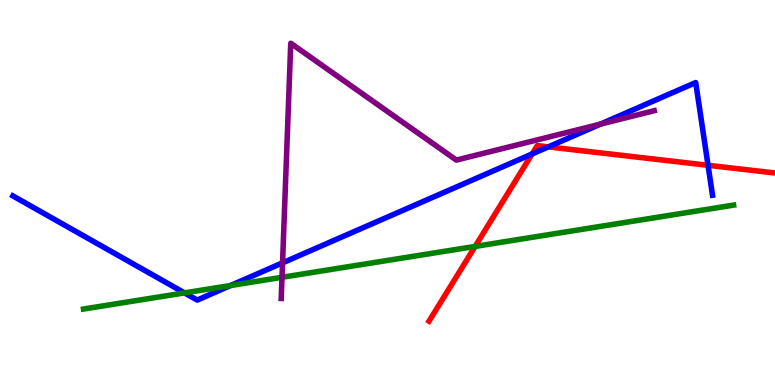[{'lines': ['blue', 'red'], 'intersections': [{'x': 6.87, 'y': 6.0}, {'x': 7.07, 'y': 6.18}, {'x': 9.14, 'y': 5.71}]}, {'lines': ['green', 'red'], 'intersections': [{'x': 6.13, 'y': 3.6}]}, {'lines': ['purple', 'red'], 'intersections': []}, {'lines': ['blue', 'green'], 'intersections': [{'x': 2.38, 'y': 2.39}, {'x': 2.98, 'y': 2.58}]}, {'lines': ['blue', 'purple'], 'intersections': [{'x': 3.65, 'y': 3.17}, {'x': 7.75, 'y': 6.78}]}, {'lines': ['green', 'purple'], 'intersections': [{'x': 3.64, 'y': 2.8}]}]